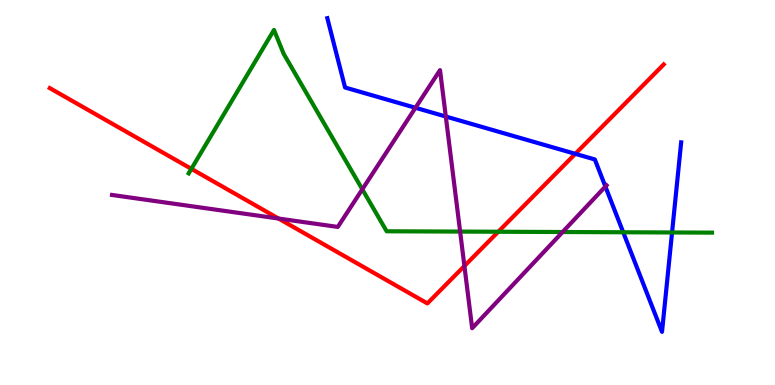[{'lines': ['blue', 'red'], 'intersections': [{'x': 7.42, 'y': 6.0}]}, {'lines': ['green', 'red'], 'intersections': [{'x': 2.47, 'y': 5.61}, {'x': 6.43, 'y': 3.98}]}, {'lines': ['purple', 'red'], 'intersections': [{'x': 3.59, 'y': 4.32}, {'x': 5.99, 'y': 3.09}]}, {'lines': ['blue', 'green'], 'intersections': [{'x': 8.04, 'y': 3.97}, {'x': 8.67, 'y': 3.96}]}, {'lines': ['blue', 'purple'], 'intersections': [{'x': 5.36, 'y': 7.2}, {'x': 5.75, 'y': 6.97}, {'x': 7.81, 'y': 5.15}]}, {'lines': ['green', 'purple'], 'intersections': [{'x': 4.68, 'y': 5.08}, {'x': 5.94, 'y': 3.98}, {'x': 7.26, 'y': 3.97}]}]